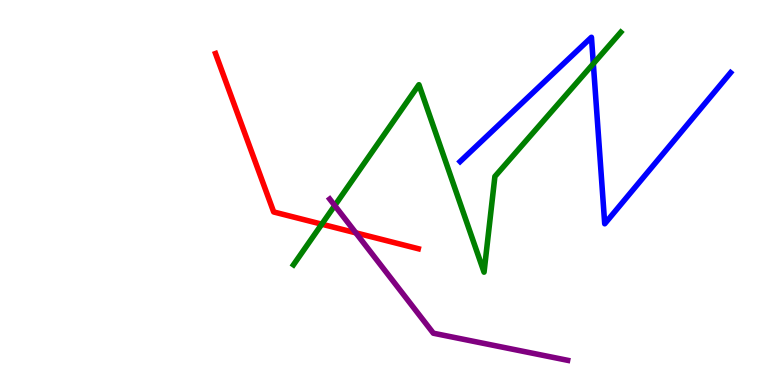[{'lines': ['blue', 'red'], 'intersections': []}, {'lines': ['green', 'red'], 'intersections': [{'x': 4.15, 'y': 4.18}]}, {'lines': ['purple', 'red'], 'intersections': [{'x': 4.59, 'y': 3.95}]}, {'lines': ['blue', 'green'], 'intersections': [{'x': 7.66, 'y': 8.35}]}, {'lines': ['blue', 'purple'], 'intersections': []}, {'lines': ['green', 'purple'], 'intersections': [{'x': 4.32, 'y': 4.66}]}]